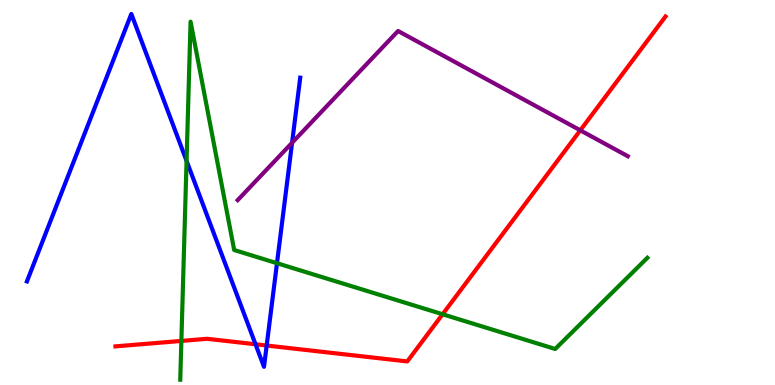[{'lines': ['blue', 'red'], 'intersections': [{'x': 3.3, 'y': 1.06}, {'x': 3.44, 'y': 1.03}]}, {'lines': ['green', 'red'], 'intersections': [{'x': 2.34, 'y': 1.14}, {'x': 5.71, 'y': 1.84}]}, {'lines': ['purple', 'red'], 'intersections': [{'x': 7.49, 'y': 6.62}]}, {'lines': ['blue', 'green'], 'intersections': [{'x': 2.41, 'y': 5.82}, {'x': 3.57, 'y': 3.16}]}, {'lines': ['blue', 'purple'], 'intersections': [{'x': 3.77, 'y': 6.29}]}, {'lines': ['green', 'purple'], 'intersections': []}]